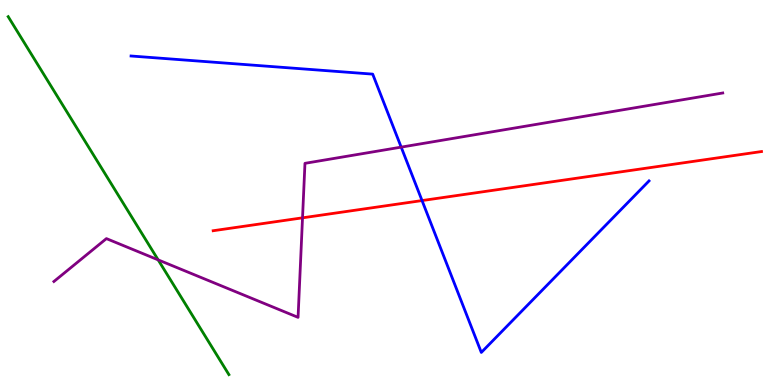[{'lines': ['blue', 'red'], 'intersections': [{'x': 5.45, 'y': 4.79}]}, {'lines': ['green', 'red'], 'intersections': []}, {'lines': ['purple', 'red'], 'intersections': [{'x': 3.9, 'y': 4.34}]}, {'lines': ['blue', 'green'], 'intersections': []}, {'lines': ['blue', 'purple'], 'intersections': [{'x': 5.18, 'y': 6.18}]}, {'lines': ['green', 'purple'], 'intersections': [{'x': 2.04, 'y': 3.25}]}]